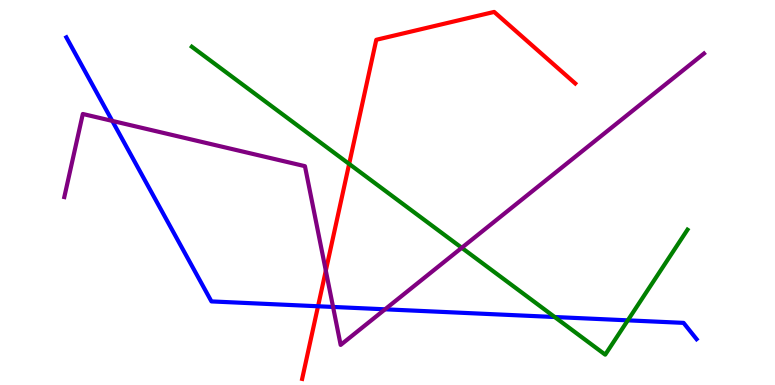[{'lines': ['blue', 'red'], 'intersections': [{'x': 4.1, 'y': 2.05}]}, {'lines': ['green', 'red'], 'intersections': [{'x': 4.51, 'y': 5.74}]}, {'lines': ['purple', 'red'], 'intersections': [{'x': 4.2, 'y': 2.97}]}, {'lines': ['blue', 'green'], 'intersections': [{'x': 7.16, 'y': 1.77}, {'x': 8.1, 'y': 1.68}]}, {'lines': ['blue', 'purple'], 'intersections': [{'x': 1.45, 'y': 6.86}, {'x': 4.3, 'y': 2.03}, {'x': 4.97, 'y': 1.97}]}, {'lines': ['green', 'purple'], 'intersections': [{'x': 5.96, 'y': 3.56}]}]